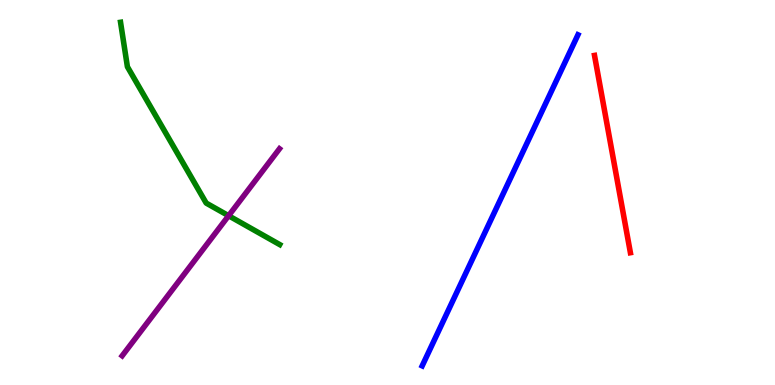[{'lines': ['blue', 'red'], 'intersections': []}, {'lines': ['green', 'red'], 'intersections': []}, {'lines': ['purple', 'red'], 'intersections': []}, {'lines': ['blue', 'green'], 'intersections': []}, {'lines': ['blue', 'purple'], 'intersections': []}, {'lines': ['green', 'purple'], 'intersections': [{'x': 2.95, 'y': 4.4}]}]